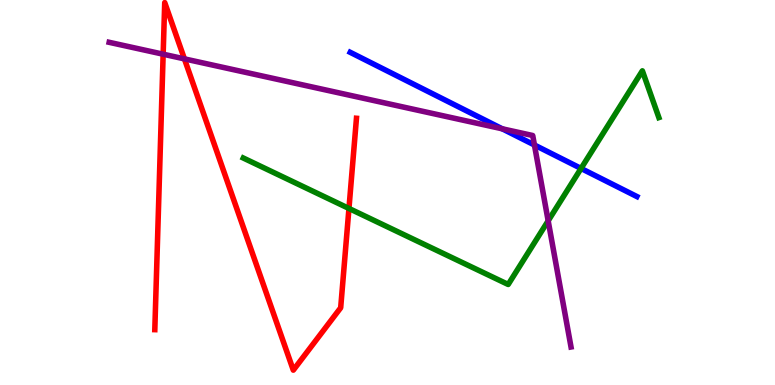[{'lines': ['blue', 'red'], 'intersections': []}, {'lines': ['green', 'red'], 'intersections': [{'x': 4.5, 'y': 4.59}]}, {'lines': ['purple', 'red'], 'intersections': [{'x': 2.11, 'y': 8.59}, {'x': 2.38, 'y': 8.47}]}, {'lines': ['blue', 'green'], 'intersections': [{'x': 7.5, 'y': 5.62}]}, {'lines': ['blue', 'purple'], 'intersections': [{'x': 6.48, 'y': 6.65}, {'x': 6.9, 'y': 6.23}]}, {'lines': ['green', 'purple'], 'intersections': [{'x': 7.07, 'y': 4.26}]}]